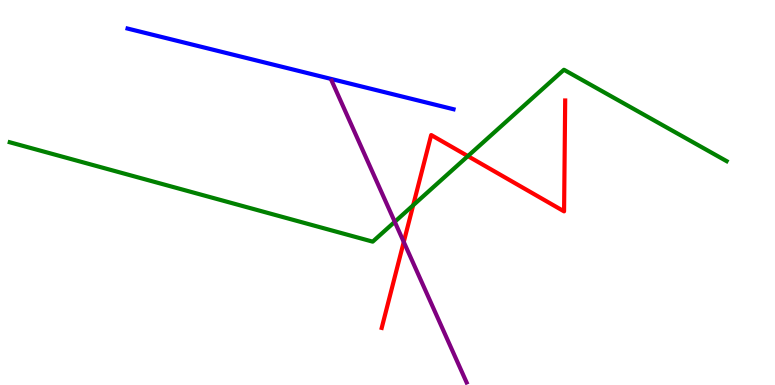[{'lines': ['blue', 'red'], 'intersections': []}, {'lines': ['green', 'red'], 'intersections': [{'x': 5.33, 'y': 4.67}, {'x': 6.04, 'y': 5.95}]}, {'lines': ['purple', 'red'], 'intersections': [{'x': 5.21, 'y': 3.72}]}, {'lines': ['blue', 'green'], 'intersections': []}, {'lines': ['blue', 'purple'], 'intersections': []}, {'lines': ['green', 'purple'], 'intersections': [{'x': 5.09, 'y': 4.24}]}]